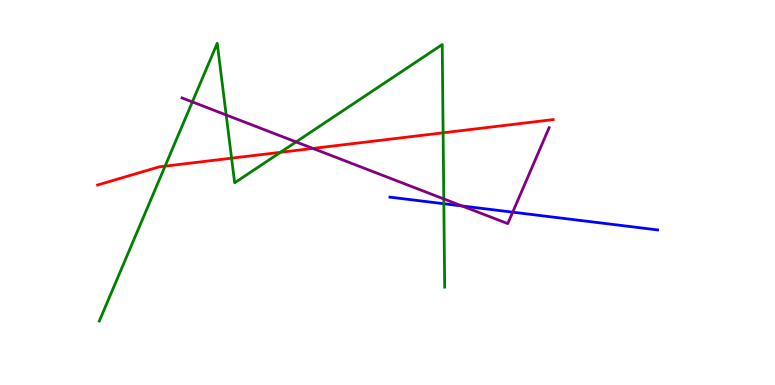[{'lines': ['blue', 'red'], 'intersections': []}, {'lines': ['green', 'red'], 'intersections': [{'x': 2.13, 'y': 5.68}, {'x': 2.99, 'y': 5.89}, {'x': 3.62, 'y': 6.04}, {'x': 5.72, 'y': 6.55}]}, {'lines': ['purple', 'red'], 'intersections': [{'x': 4.04, 'y': 6.14}]}, {'lines': ['blue', 'green'], 'intersections': [{'x': 5.73, 'y': 4.71}]}, {'lines': ['blue', 'purple'], 'intersections': [{'x': 5.96, 'y': 4.65}, {'x': 6.62, 'y': 4.49}]}, {'lines': ['green', 'purple'], 'intersections': [{'x': 2.48, 'y': 7.35}, {'x': 2.92, 'y': 7.01}, {'x': 3.82, 'y': 6.31}, {'x': 5.73, 'y': 4.83}]}]